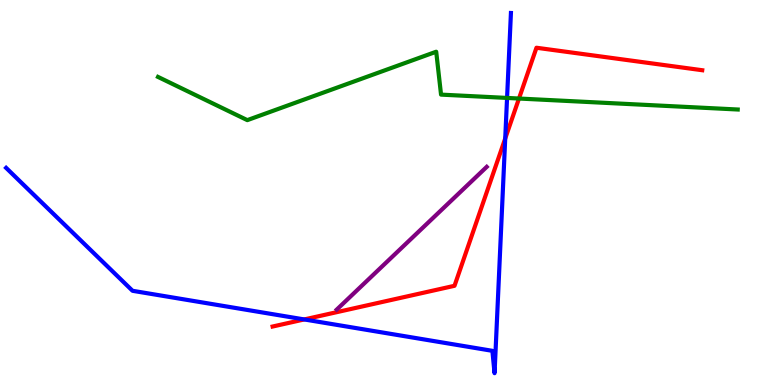[{'lines': ['blue', 'red'], 'intersections': [{'x': 3.93, 'y': 1.7}, {'x': 6.52, 'y': 6.4}]}, {'lines': ['green', 'red'], 'intersections': [{'x': 6.7, 'y': 7.44}]}, {'lines': ['purple', 'red'], 'intersections': []}, {'lines': ['blue', 'green'], 'intersections': [{'x': 6.54, 'y': 7.46}]}, {'lines': ['blue', 'purple'], 'intersections': []}, {'lines': ['green', 'purple'], 'intersections': []}]